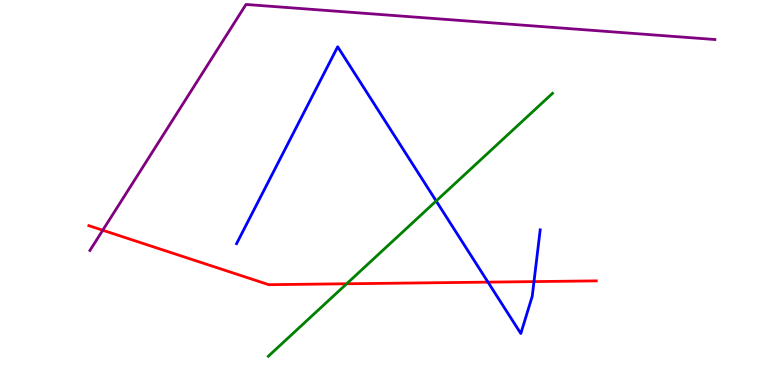[{'lines': ['blue', 'red'], 'intersections': [{'x': 6.3, 'y': 2.67}, {'x': 6.89, 'y': 2.69}]}, {'lines': ['green', 'red'], 'intersections': [{'x': 4.47, 'y': 2.63}]}, {'lines': ['purple', 'red'], 'intersections': [{'x': 1.33, 'y': 4.02}]}, {'lines': ['blue', 'green'], 'intersections': [{'x': 5.63, 'y': 4.78}]}, {'lines': ['blue', 'purple'], 'intersections': []}, {'lines': ['green', 'purple'], 'intersections': []}]